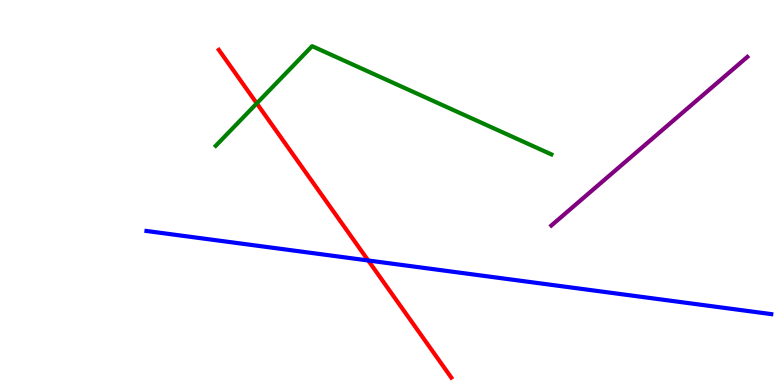[{'lines': ['blue', 'red'], 'intersections': [{'x': 4.75, 'y': 3.23}]}, {'lines': ['green', 'red'], 'intersections': [{'x': 3.31, 'y': 7.32}]}, {'lines': ['purple', 'red'], 'intersections': []}, {'lines': ['blue', 'green'], 'intersections': []}, {'lines': ['blue', 'purple'], 'intersections': []}, {'lines': ['green', 'purple'], 'intersections': []}]